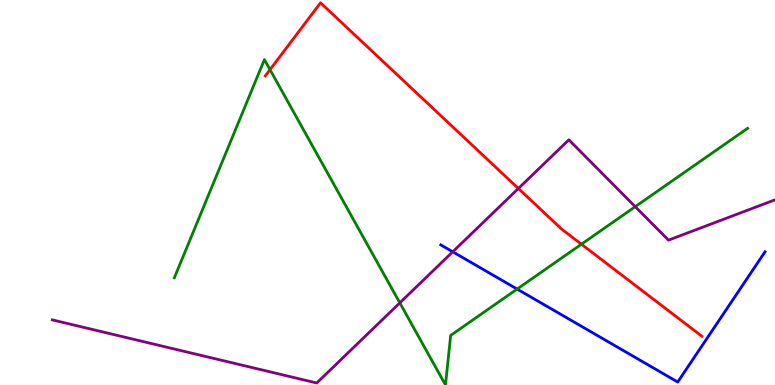[{'lines': ['blue', 'red'], 'intersections': []}, {'lines': ['green', 'red'], 'intersections': [{'x': 3.48, 'y': 8.19}, {'x': 7.5, 'y': 3.66}]}, {'lines': ['purple', 'red'], 'intersections': [{'x': 6.69, 'y': 5.1}]}, {'lines': ['blue', 'green'], 'intersections': [{'x': 6.67, 'y': 2.49}]}, {'lines': ['blue', 'purple'], 'intersections': [{'x': 5.84, 'y': 3.46}]}, {'lines': ['green', 'purple'], 'intersections': [{'x': 5.16, 'y': 2.13}, {'x': 8.2, 'y': 4.63}]}]